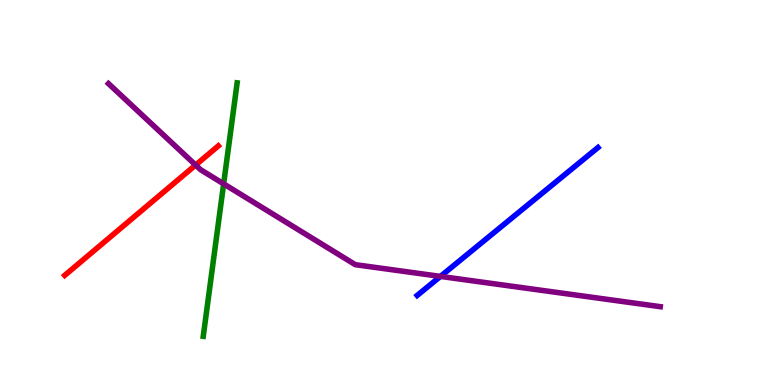[{'lines': ['blue', 'red'], 'intersections': []}, {'lines': ['green', 'red'], 'intersections': []}, {'lines': ['purple', 'red'], 'intersections': [{'x': 2.52, 'y': 5.71}]}, {'lines': ['blue', 'green'], 'intersections': []}, {'lines': ['blue', 'purple'], 'intersections': [{'x': 5.68, 'y': 2.82}]}, {'lines': ['green', 'purple'], 'intersections': [{'x': 2.89, 'y': 5.22}]}]